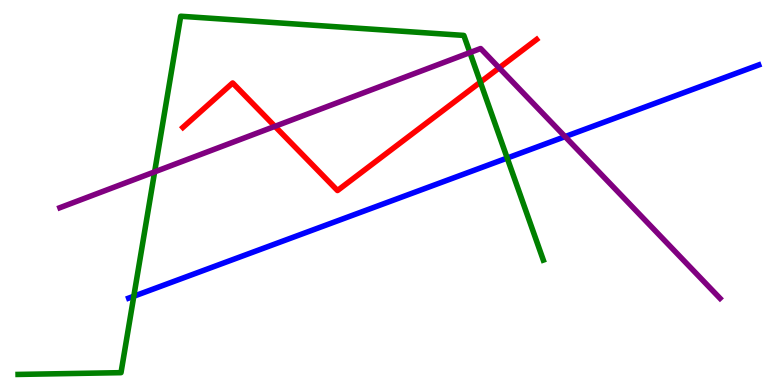[{'lines': ['blue', 'red'], 'intersections': []}, {'lines': ['green', 'red'], 'intersections': [{'x': 6.2, 'y': 7.87}]}, {'lines': ['purple', 'red'], 'intersections': [{'x': 3.55, 'y': 6.72}, {'x': 6.44, 'y': 8.24}]}, {'lines': ['blue', 'green'], 'intersections': [{'x': 1.73, 'y': 2.31}, {'x': 6.54, 'y': 5.9}]}, {'lines': ['blue', 'purple'], 'intersections': [{'x': 7.29, 'y': 6.45}]}, {'lines': ['green', 'purple'], 'intersections': [{'x': 2.0, 'y': 5.54}, {'x': 6.06, 'y': 8.63}]}]